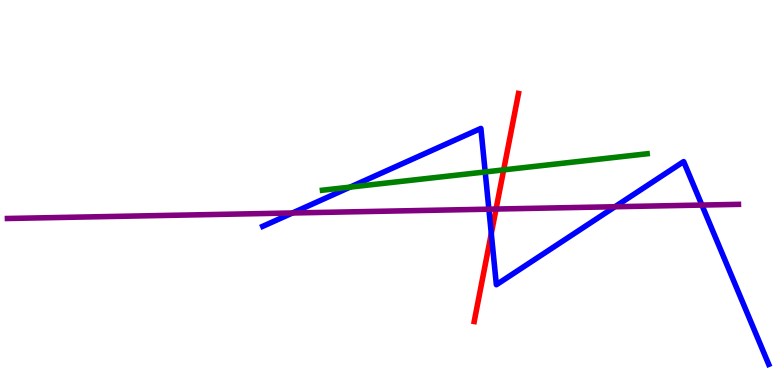[{'lines': ['blue', 'red'], 'intersections': [{'x': 6.34, 'y': 3.93}]}, {'lines': ['green', 'red'], 'intersections': [{'x': 6.5, 'y': 5.59}]}, {'lines': ['purple', 'red'], 'intersections': [{'x': 6.4, 'y': 4.57}]}, {'lines': ['blue', 'green'], 'intersections': [{'x': 4.52, 'y': 5.14}, {'x': 6.26, 'y': 5.53}]}, {'lines': ['blue', 'purple'], 'intersections': [{'x': 3.77, 'y': 4.47}, {'x': 6.31, 'y': 4.57}, {'x': 7.94, 'y': 4.63}, {'x': 9.06, 'y': 4.67}]}, {'lines': ['green', 'purple'], 'intersections': []}]